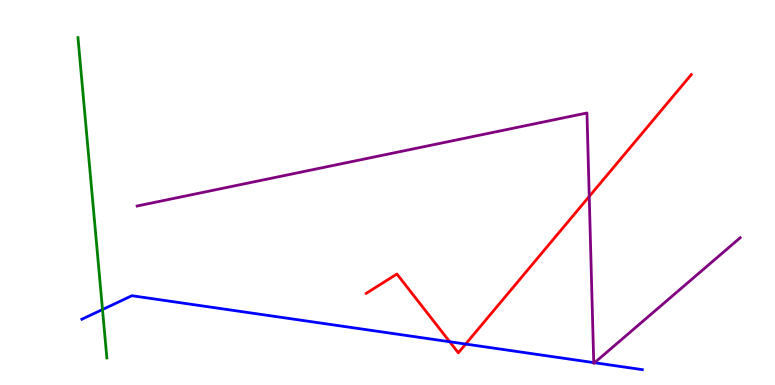[{'lines': ['blue', 'red'], 'intersections': [{'x': 5.8, 'y': 1.12}, {'x': 6.01, 'y': 1.06}]}, {'lines': ['green', 'red'], 'intersections': []}, {'lines': ['purple', 'red'], 'intersections': [{'x': 7.6, 'y': 4.9}]}, {'lines': ['blue', 'green'], 'intersections': [{'x': 1.32, 'y': 1.96}]}, {'lines': ['blue', 'purple'], 'intersections': [{'x': 7.66, 'y': 0.582}, {'x': 7.67, 'y': 0.579}]}, {'lines': ['green', 'purple'], 'intersections': []}]